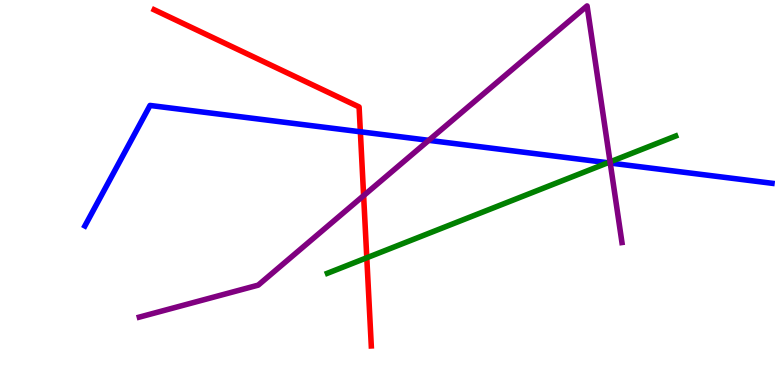[{'lines': ['blue', 'red'], 'intersections': [{'x': 4.65, 'y': 6.58}]}, {'lines': ['green', 'red'], 'intersections': [{'x': 4.73, 'y': 3.31}]}, {'lines': ['purple', 'red'], 'intersections': [{'x': 4.69, 'y': 4.92}]}, {'lines': ['blue', 'green'], 'intersections': [{'x': 7.84, 'y': 5.77}]}, {'lines': ['blue', 'purple'], 'intersections': [{'x': 5.53, 'y': 6.36}, {'x': 7.87, 'y': 5.77}]}, {'lines': ['green', 'purple'], 'intersections': [{'x': 7.87, 'y': 5.8}]}]